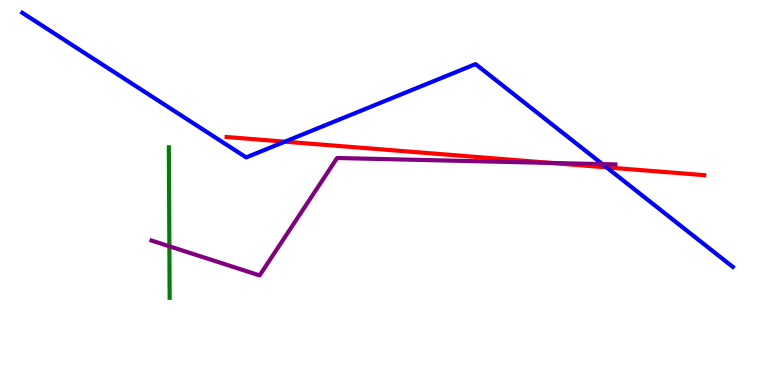[{'lines': ['blue', 'red'], 'intersections': [{'x': 3.68, 'y': 6.32}, {'x': 7.83, 'y': 5.65}]}, {'lines': ['green', 'red'], 'intersections': []}, {'lines': ['purple', 'red'], 'intersections': [{'x': 7.12, 'y': 5.77}]}, {'lines': ['blue', 'green'], 'intersections': []}, {'lines': ['blue', 'purple'], 'intersections': [{'x': 7.77, 'y': 5.74}]}, {'lines': ['green', 'purple'], 'intersections': [{'x': 2.19, 'y': 3.6}]}]